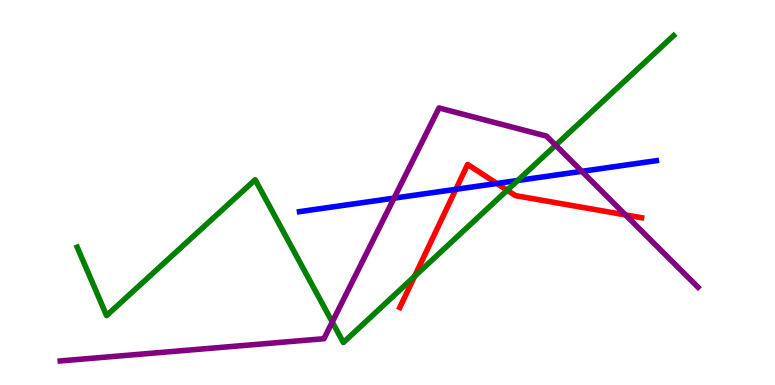[{'lines': ['blue', 'red'], 'intersections': [{'x': 5.88, 'y': 5.08}, {'x': 6.41, 'y': 5.23}]}, {'lines': ['green', 'red'], 'intersections': [{'x': 5.35, 'y': 2.82}, {'x': 6.54, 'y': 5.06}]}, {'lines': ['purple', 'red'], 'intersections': [{'x': 8.07, 'y': 4.42}]}, {'lines': ['blue', 'green'], 'intersections': [{'x': 6.68, 'y': 5.31}]}, {'lines': ['blue', 'purple'], 'intersections': [{'x': 5.08, 'y': 4.85}, {'x': 7.51, 'y': 5.55}]}, {'lines': ['green', 'purple'], 'intersections': [{'x': 4.29, 'y': 1.64}, {'x': 7.17, 'y': 6.23}]}]